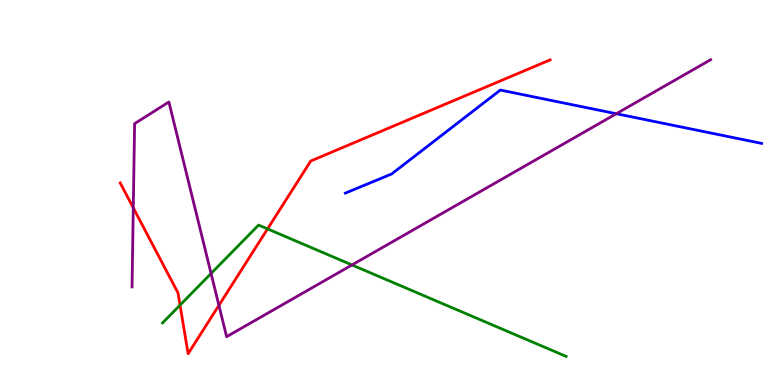[{'lines': ['blue', 'red'], 'intersections': []}, {'lines': ['green', 'red'], 'intersections': [{'x': 2.32, 'y': 2.08}, {'x': 3.45, 'y': 4.05}]}, {'lines': ['purple', 'red'], 'intersections': [{'x': 1.72, 'y': 4.6}, {'x': 2.82, 'y': 2.07}]}, {'lines': ['blue', 'green'], 'intersections': []}, {'lines': ['blue', 'purple'], 'intersections': [{'x': 7.95, 'y': 7.05}]}, {'lines': ['green', 'purple'], 'intersections': [{'x': 2.72, 'y': 2.9}, {'x': 4.54, 'y': 3.12}]}]